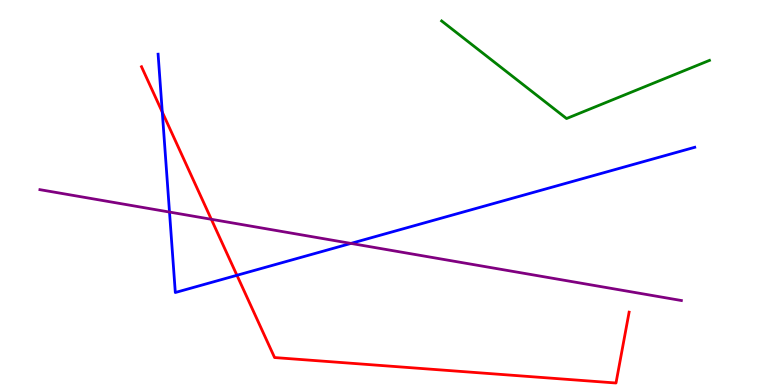[{'lines': ['blue', 'red'], 'intersections': [{'x': 2.09, 'y': 7.09}, {'x': 3.06, 'y': 2.85}]}, {'lines': ['green', 'red'], 'intersections': []}, {'lines': ['purple', 'red'], 'intersections': [{'x': 2.73, 'y': 4.3}]}, {'lines': ['blue', 'green'], 'intersections': []}, {'lines': ['blue', 'purple'], 'intersections': [{'x': 2.19, 'y': 4.49}, {'x': 4.53, 'y': 3.68}]}, {'lines': ['green', 'purple'], 'intersections': []}]